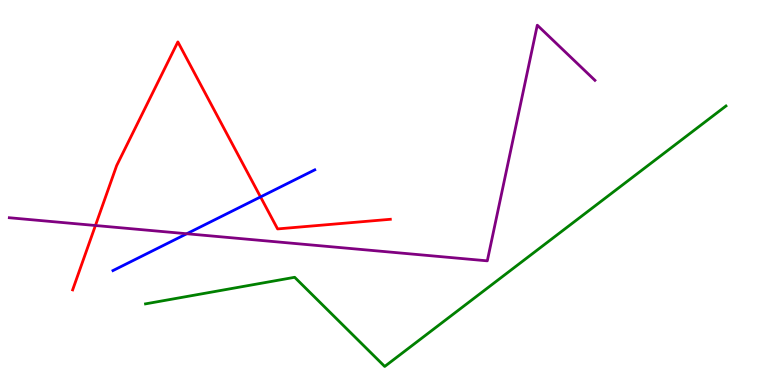[{'lines': ['blue', 'red'], 'intersections': [{'x': 3.36, 'y': 4.89}]}, {'lines': ['green', 'red'], 'intersections': []}, {'lines': ['purple', 'red'], 'intersections': [{'x': 1.23, 'y': 4.14}]}, {'lines': ['blue', 'green'], 'intersections': []}, {'lines': ['blue', 'purple'], 'intersections': [{'x': 2.41, 'y': 3.93}]}, {'lines': ['green', 'purple'], 'intersections': []}]